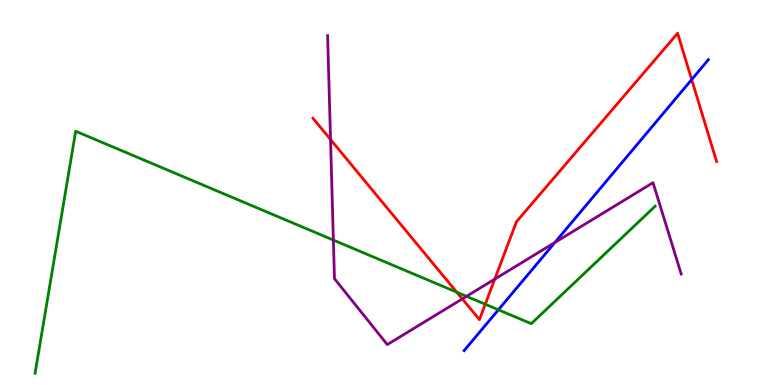[{'lines': ['blue', 'red'], 'intersections': [{'x': 8.92, 'y': 7.93}]}, {'lines': ['green', 'red'], 'intersections': [{'x': 5.89, 'y': 2.41}, {'x': 6.26, 'y': 2.1}]}, {'lines': ['purple', 'red'], 'intersections': [{'x': 4.27, 'y': 6.38}, {'x': 5.97, 'y': 2.24}, {'x': 6.38, 'y': 2.75}]}, {'lines': ['blue', 'green'], 'intersections': [{'x': 6.43, 'y': 1.95}]}, {'lines': ['blue', 'purple'], 'intersections': [{'x': 7.16, 'y': 3.7}]}, {'lines': ['green', 'purple'], 'intersections': [{'x': 4.3, 'y': 3.76}, {'x': 6.02, 'y': 2.3}]}]